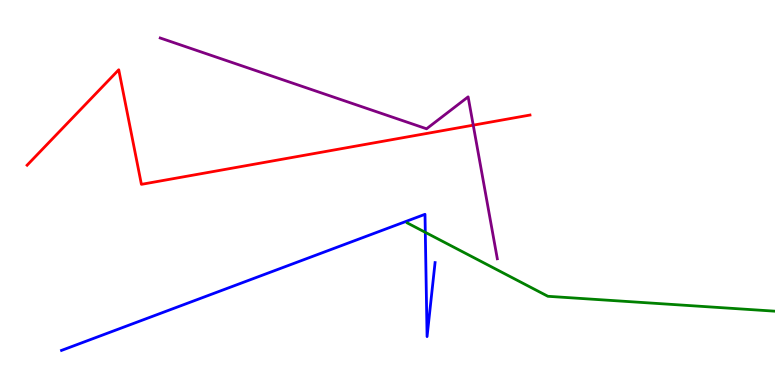[{'lines': ['blue', 'red'], 'intersections': []}, {'lines': ['green', 'red'], 'intersections': []}, {'lines': ['purple', 'red'], 'intersections': [{'x': 6.11, 'y': 6.75}]}, {'lines': ['blue', 'green'], 'intersections': [{'x': 5.49, 'y': 3.97}]}, {'lines': ['blue', 'purple'], 'intersections': []}, {'lines': ['green', 'purple'], 'intersections': []}]